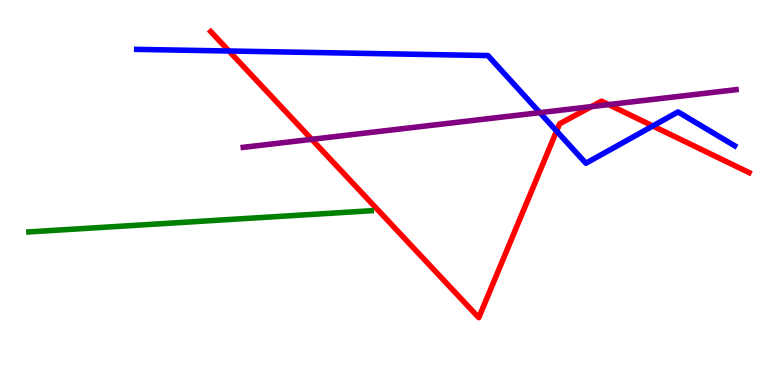[{'lines': ['blue', 'red'], 'intersections': [{'x': 2.95, 'y': 8.68}, {'x': 7.18, 'y': 6.6}, {'x': 8.42, 'y': 6.73}]}, {'lines': ['green', 'red'], 'intersections': []}, {'lines': ['purple', 'red'], 'intersections': [{'x': 4.02, 'y': 6.38}, {'x': 7.63, 'y': 7.23}, {'x': 7.85, 'y': 7.28}]}, {'lines': ['blue', 'green'], 'intersections': []}, {'lines': ['blue', 'purple'], 'intersections': [{'x': 6.97, 'y': 7.07}]}, {'lines': ['green', 'purple'], 'intersections': []}]